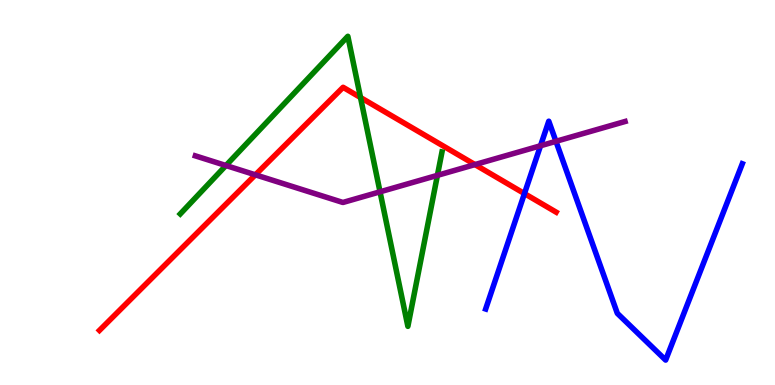[{'lines': ['blue', 'red'], 'intersections': [{'x': 6.77, 'y': 4.97}]}, {'lines': ['green', 'red'], 'intersections': [{'x': 4.65, 'y': 7.47}]}, {'lines': ['purple', 'red'], 'intersections': [{'x': 3.3, 'y': 5.46}, {'x': 6.13, 'y': 5.73}]}, {'lines': ['blue', 'green'], 'intersections': []}, {'lines': ['blue', 'purple'], 'intersections': [{'x': 6.97, 'y': 6.21}, {'x': 7.17, 'y': 6.33}]}, {'lines': ['green', 'purple'], 'intersections': [{'x': 2.92, 'y': 5.7}, {'x': 4.9, 'y': 5.02}, {'x': 5.64, 'y': 5.45}]}]